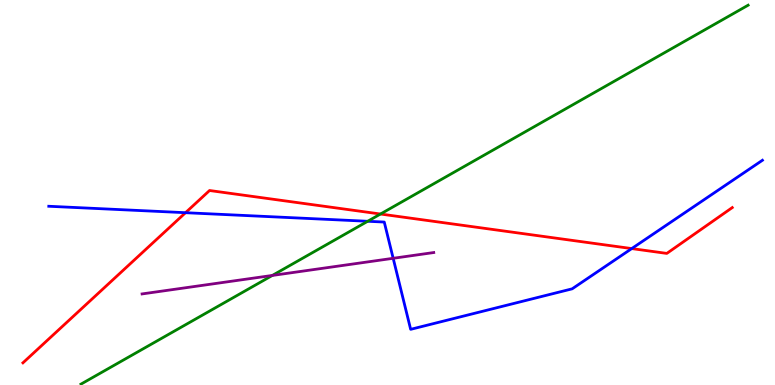[{'lines': ['blue', 'red'], 'intersections': [{'x': 2.39, 'y': 4.48}, {'x': 8.15, 'y': 3.54}]}, {'lines': ['green', 'red'], 'intersections': [{'x': 4.91, 'y': 4.44}]}, {'lines': ['purple', 'red'], 'intersections': []}, {'lines': ['blue', 'green'], 'intersections': [{'x': 4.74, 'y': 4.25}]}, {'lines': ['blue', 'purple'], 'intersections': [{'x': 5.07, 'y': 3.29}]}, {'lines': ['green', 'purple'], 'intersections': [{'x': 3.51, 'y': 2.85}]}]